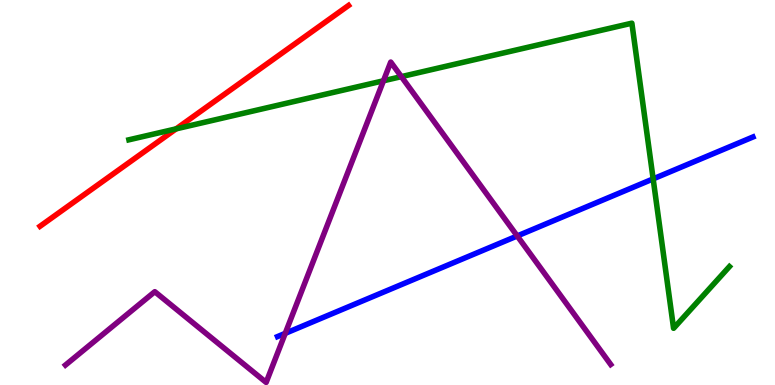[{'lines': ['blue', 'red'], 'intersections': []}, {'lines': ['green', 'red'], 'intersections': [{'x': 2.27, 'y': 6.65}]}, {'lines': ['purple', 'red'], 'intersections': []}, {'lines': ['blue', 'green'], 'intersections': [{'x': 8.43, 'y': 5.35}]}, {'lines': ['blue', 'purple'], 'intersections': [{'x': 3.68, 'y': 1.34}, {'x': 6.67, 'y': 3.87}]}, {'lines': ['green', 'purple'], 'intersections': [{'x': 4.95, 'y': 7.9}, {'x': 5.18, 'y': 8.01}]}]